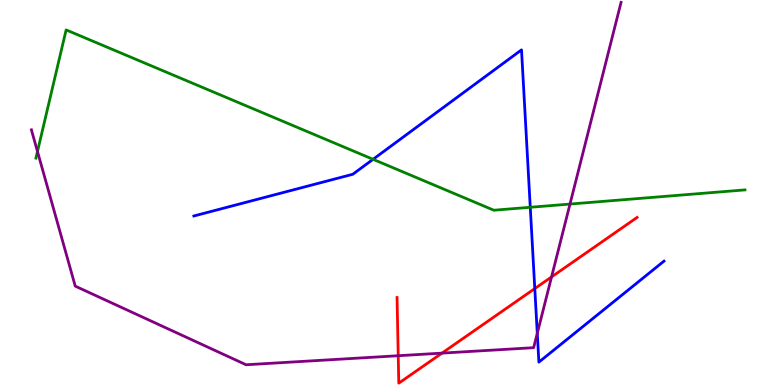[{'lines': ['blue', 'red'], 'intersections': [{'x': 6.9, 'y': 2.5}]}, {'lines': ['green', 'red'], 'intersections': []}, {'lines': ['purple', 'red'], 'intersections': [{'x': 5.14, 'y': 0.76}, {'x': 5.7, 'y': 0.828}, {'x': 7.12, 'y': 2.81}]}, {'lines': ['blue', 'green'], 'intersections': [{'x': 4.81, 'y': 5.86}, {'x': 6.84, 'y': 4.62}]}, {'lines': ['blue', 'purple'], 'intersections': [{'x': 6.93, 'y': 1.34}]}, {'lines': ['green', 'purple'], 'intersections': [{'x': 0.484, 'y': 6.07}, {'x': 7.35, 'y': 4.7}]}]